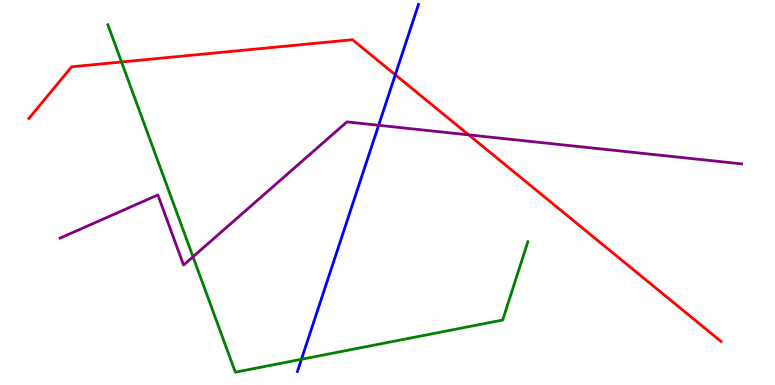[{'lines': ['blue', 'red'], 'intersections': [{'x': 5.1, 'y': 8.06}]}, {'lines': ['green', 'red'], 'intersections': [{'x': 1.57, 'y': 8.39}]}, {'lines': ['purple', 'red'], 'intersections': [{'x': 6.05, 'y': 6.5}]}, {'lines': ['blue', 'green'], 'intersections': [{'x': 3.89, 'y': 0.668}]}, {'lines': ['blue', 'purple'], 'intersections': [{'x': 4.89, 'y': 6.75}]}, {'lines': ['green', 'purple'], 'intersections': [{'x': 2.49, 'y': 3.33}]}]